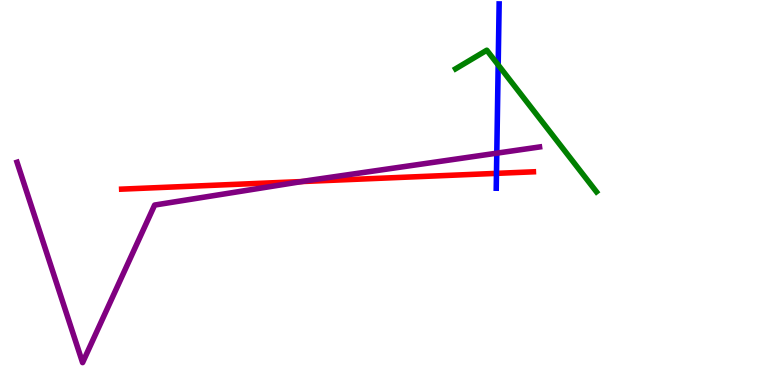[{'lines': ['blue', 'red'], 'intersections': [{'x': 6.41, 'y': 5.5}]}, {'lines': ['green', 'red'], 'intersections': []}, {'lines': ['purple', 'red'], 'intersections': [{'x': 3.89, 'y': 5.28}]}, {'lines': ['blue', 'green'], 'intersections': [{'x': 6.43, 'y': 8.31}]}, {'lines': ['blue', 'purple'], 'intersections': [{'x': 6.41, 'y': 6.02}]}, {'lines': ['green', 'purple'], 'intersections': []}]